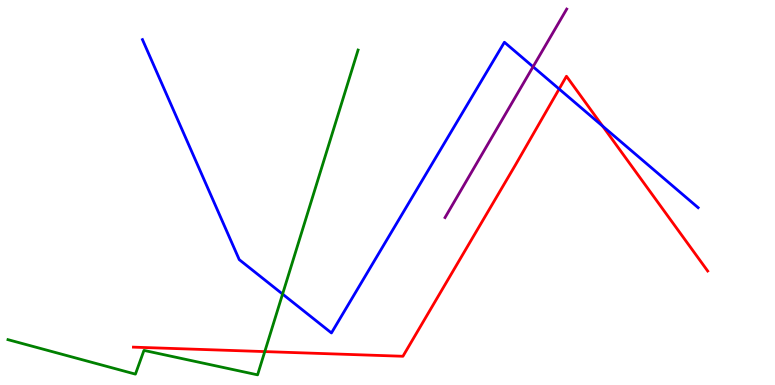[{'lines': ['blue', 'red'], 'intersections': [{'x': 7.21, 'y': 7.69}, {'x': 7.78, 'y': 6.72}]}, {'lines': ['green', 'red'], 'intersections': [{'x': 3.42, 'y': 0.868}]}, {'lines': ['purple', 'red'], 'intersections': []}, {'lines': ['blue', 'green'], 'intersections': [{'x': 3.65, 'y': 2.36}]}, {'lines': ['blue', 'purple'], 'intersections': [{'x': 6.88, 'y': 8.27}]}, {'lines': ['green', 'purple'], 'intersections': []}]